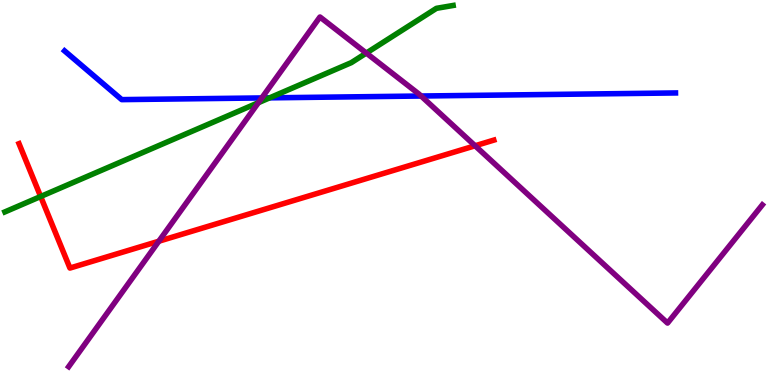[{'lines': ['blue', 'red'], 'intersections': []}, {'lines': ['green', 'red'], 'intersections': [{'x': 0.524, 'y': 4.9}]}, {'lines': ['purple', 'red'], 'intersections': [{'x': 2.05, 'y': 3.73}, {'x': 6.13, 'y': 6.21}]}, {'lines': ['blue', 'green'], 'intersections': [{'x': 3.48, 'y': 7.46}]}, {'lines': ['blue', 'purple'], 'intersections': [{'x': 3.38, 'y': 7.46}, {'x': 5.43, 'y': 7.51}]}, {'lines': ['green', 'purple'], 'intersections': [{'x': 3.33, 'y': 7.33}, {'x': 4.73, 'y': 8.62}]}]